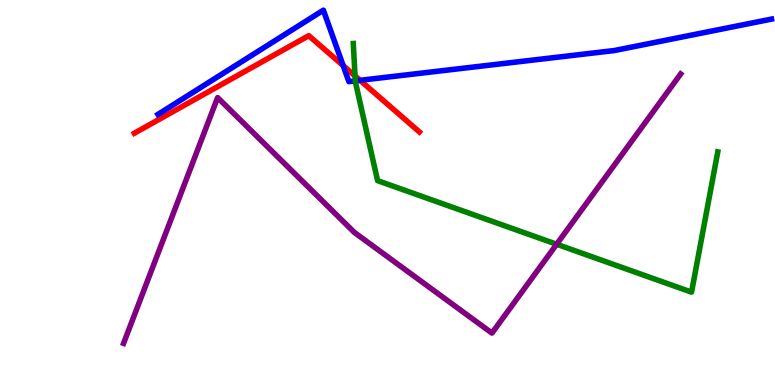[{'lines': ['blue', 'red'], 'intersections': [{'x': 4.43, 'y': 8.3}, {'x': 4.65, 'y': 7.91}]}, {'lines': ['green', 'red'], 'intersections': [{'x': 4.58, 'y': 8.03}]}, {'lines': ['purple', 'red'], 'intersections': []}, {'lines': ['blue', 'green'], 'intersections': [{'x': 4.58, 'y': 7.9}]}, {'lines': ['blue', 'purple'], 'intersections': []}, {'lines': ['green', 'purple'], 'intersections': [{'x': 7.18, 'y': 3.66}]}]